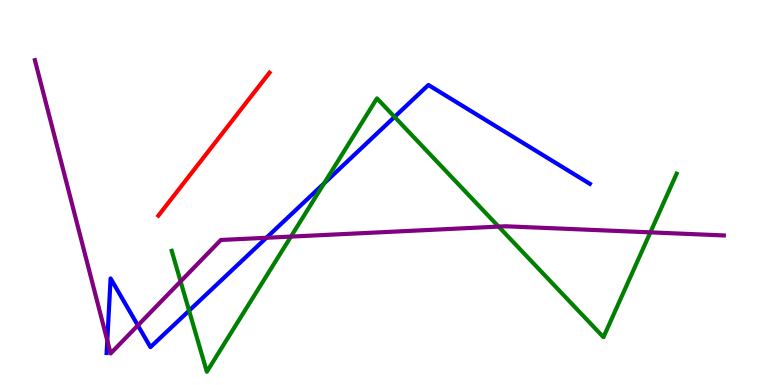[{'lines': ['blue', 'red'], 'intersections': []}, {'lines': ['green', 'red'], 'intersections': []}, {'lines': ['purple', 'red'], 'intersections': []}, {'lines': ['blue', 'green'], 'intersections': [{'x': 2.44, 'y': 1.93}, {'x': 4.18, 'y': 5.24}, {'x': 5.09, 'y': 6.96}]}, {'lines': ['blue', 'purple'], 'intersections': [{'x': 1.38, 'y': 1.15}, {'x': 1.78, 'y': 1.55}, {'x': 3.44, 'y': 3.82}]}, {'lines': ['green', 'purple'], 'intersections': [{'x': 2.33, 'y': 2.69}, {'x': 3.75, 'y': 3.85}, {'x': 6.43, 'y': 4.11}, {'x': 8.39, 'y': 3.96}]}]